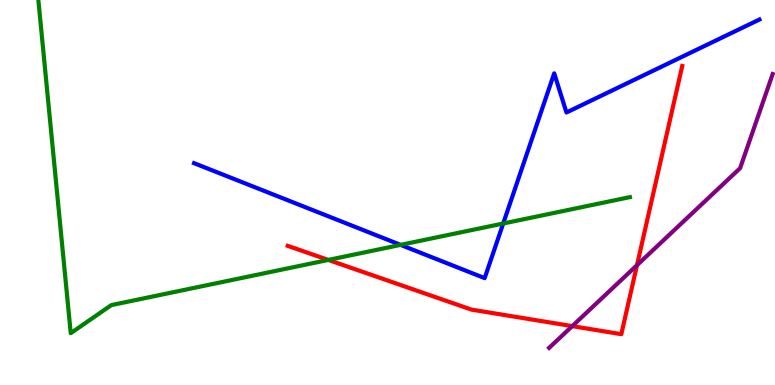[{'lines': ['blue', 'red'], 'intersections': []}, {'lines': ['green', 'red'], 'intersections': [{'x': 4.24, 'y': 3.25}]}, {'lines': ['purple', 'red'], 'intersections': [{'x': 7.38, 'y': 1.53}, {'x': 8.22, 'y': 3.11}]}, {'lines': ['blue', 'green'], 'intersections': [{'x': 5.17, 'y': 3.64}, {'x': 6.49, 'y': 4.19}]}, {'lines': ['blue', 'purple'], 'intersections': []}, {'lines': ['green', 'purple'], 'intersections': []}]